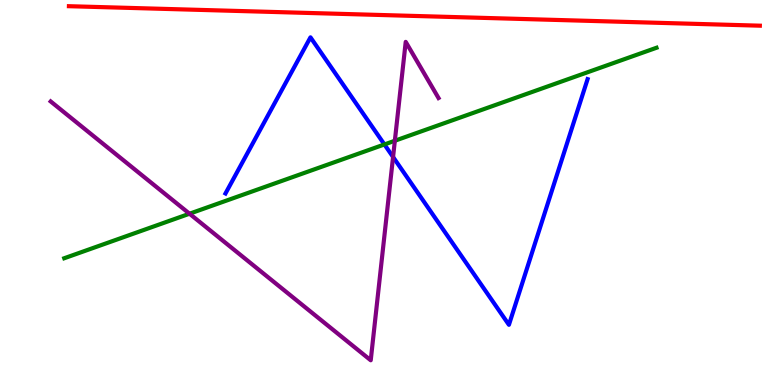[{'lines': ['blue', 'red'], 'intersections': []}, {'lines': ['green', 'red'], 'intersections': []}, {'lines': ['purple', 'red'], 'intersections': []}, {'lines': ['blue', 'green'], 'intersections': [{'x': 4.96, 'y': 6.25}]}, {'lines': ['blue', 'purple'], 'intersections': [{'x': 5.07, 'y': 5.92}]}, {'lines': ['green', 'purple'], 'intersections': [{'x': 2.45, 'y': 4.45}, {'x': 5.09, 'y': 6.34}]}]